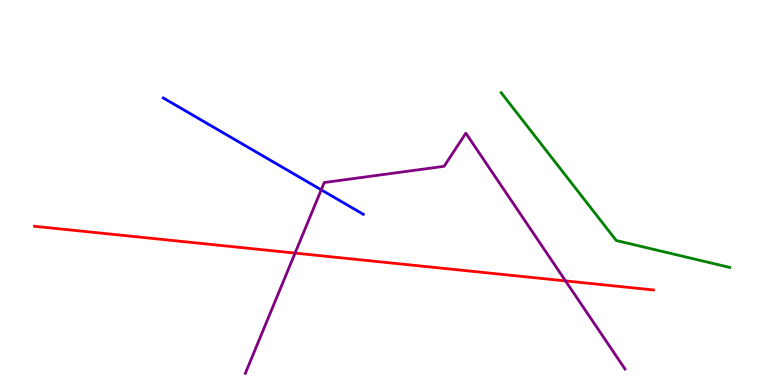[{'lines': ['blue', 'red'], 'intersections': []}, {'lines': ['green', 'red'], 'intersections': []}, {'lines': ['purple', 'red'], 'intersections': [{'x': 3.81, 'y': 3.43}, {'x': 7.3, 'y': 2.7}]}, {'lines': ['blue', 'green'], 'intersections': []}, {'lines': ['blue', 'purple'], 'intersections': [{'x': 4.14, 'y': 5.07}]}, {'lines': ['green', 'purple'], 'intersections': []}]